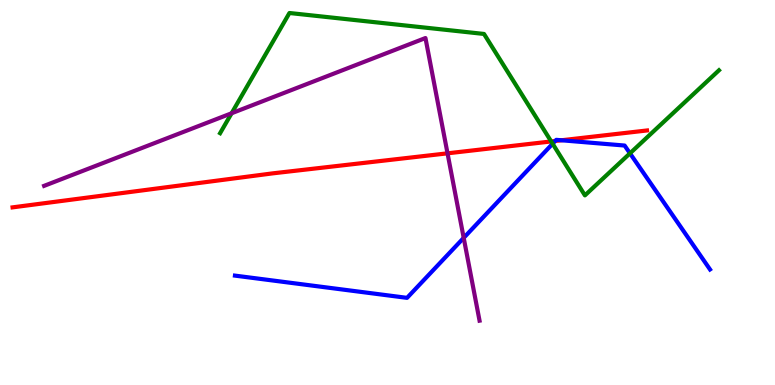[{'lines': ['blue', 'red'], 'intersections': [{'x': 7.16, 'y': 6.34}, {'x': 7.24, 'y': 6.36}]}, {'lines': ['green', 'red'], 'intersections': [{'x': 7.11, 'y': 6.33}]}, {'lines': ['purple', 'red'], 'intersections': [{'x': 5.77, 'y': 6.02}]}, {'lines': ['blue', 'green'], 'intersections': [{'x': 7.13, 'y': 6.27}, {'x': 8.13, 'y': 6.02}]}, {'lines': ['blue', 'purple'], 'intersections': [{'x': 5.98, 'y': 3.82}]}, {'lines': ['green', 'purple'], 'intersections': [{'x': 2.99, 'y': 7.06}]}]